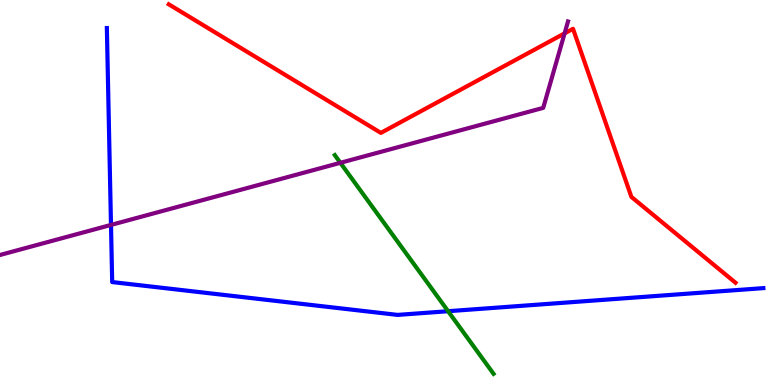[{'lines': ['blue', 'red'], 'intersections': []}, {'lines': ['green', 'red'], 'intersections': []}, {'lines': ['purple', 'red'], 'intersections': [{'x': 7.29, 'y': 9.13}]}, {'lines': ['blue', 'green'], 'intersections': [{'x': 5.78, 'y': 1.92}]}, {'lines': ['blue', 'purple'], 'intersections': [{'x': 1.43, 'y': 4.16}]}, {'lines': ['green', 'purple'], 'intersections': [{'x': 4.39, 'y': 5.77}]}]